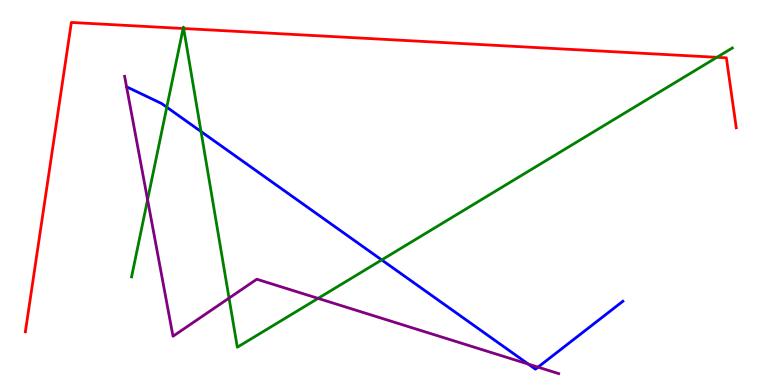[{'lines': ['blue', 'red'], 'intersections': []}, {'lines': ['green', 'red'], 'intersections': [{'x': 2.36, 'y': 9.26}, {'x': 2.37, 'y': 9.26}, {'x': 9.25, 'y': 8.51}]}, {'lines': ['purple', 'red'], 'intersections': []}, {'lines': ['blue', 'green'], 'intersections': [{'x': 2.15, 'y': 7.22}, {'x': 2.59, 'y': 6.58}, {'x': 4.93, 'y': 3.25}]}, {'lines': ['blue', 'purple'], 'intersections': [{'x': 6.82, 'y': 0.543}, {'x': 6.94, 'y': 0.464}]}, {'lines': ['green', 'purple'], 'intersections': [{'x': 1.9, 'y': 4.81}, {'x': 2.96, 'y': 2.26}, {'x': 4.1, 'y': 2.25}]}]